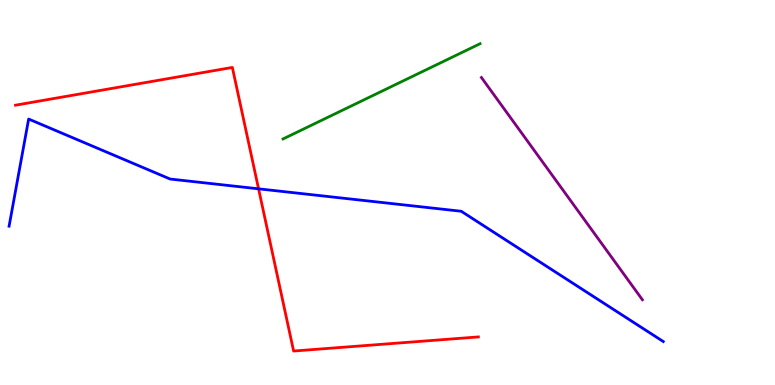[{'lines': ['blue', 'red'], 'intersections': [{'x': 3.34, 'y': 5.1}]}, {'lines': ['green', 'red'], 'intersections': []}, {'lines': ['purple', 'red'], 'intersections': []}, {'lines': ['blue', 'green'], 'intersections': []}, {'lines': ['blue', 'purple'], 'intersections': []}, {'lines': ['green', 'purple'], 'intersections': []}]